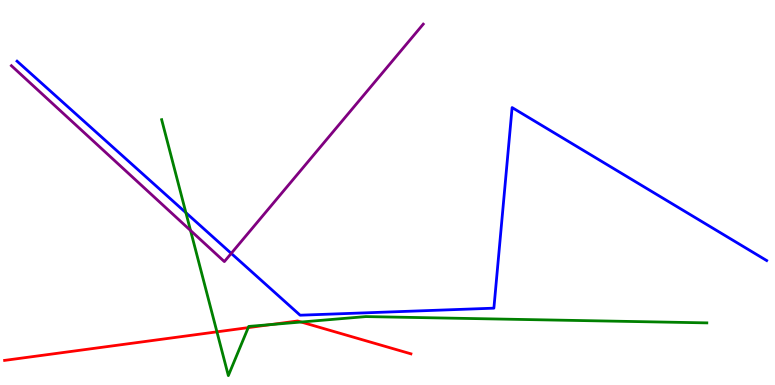[{'lines': ['blue', 'red'], 'intersections': []}, {'lines': ['green', 'red'], 'intersections': [{'x': 2.8, 'y': 1.38}, {'x': 3.2, 'y': 1.49}, {'x': 3.5, 'y': 1.57}, {'x': 3.89, 'y': 1.64}]}, {'lines': ['purple', 'red'], 'intersections': []}, {'lines': ['blue', 'green'], 'intersections': [{'x': 2.4, 'y': 4.48}]}, {'lines': ['blue', 'purple'], 'intersections': [{'x': 2.98, 'y': 3.42}]}, {'lines': ['green', 'purple'], 'intersections': [{'x': 2.46, 'y': 4.01}]}]